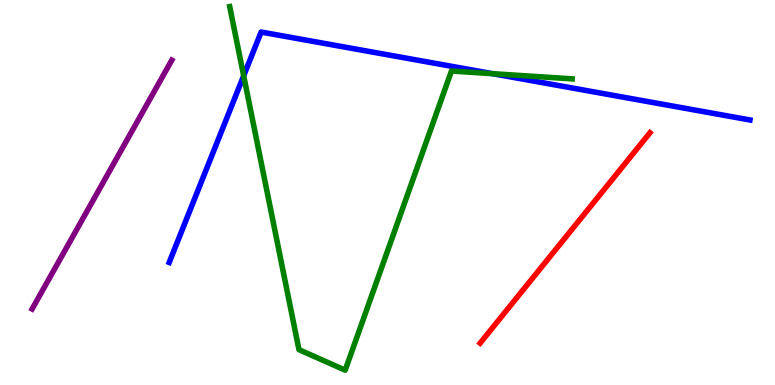[{'lines': ['blue', 'red'], 'intersections': []}, {'lines': ['green', 'red'], 'intersections': []}, {'lines': ['purple', 'red'], 'intersections': []}, {'lines': ['blue', 'green'], 'intersections': [{'x': 3.14, 'y': 8.03}, {'x': 6.36, 'y': 8.09}]}, {'lines': ['blue', 'purple'], 'intersections': []}, {'lines': ['green', 'purple'], 'intersections': []}]